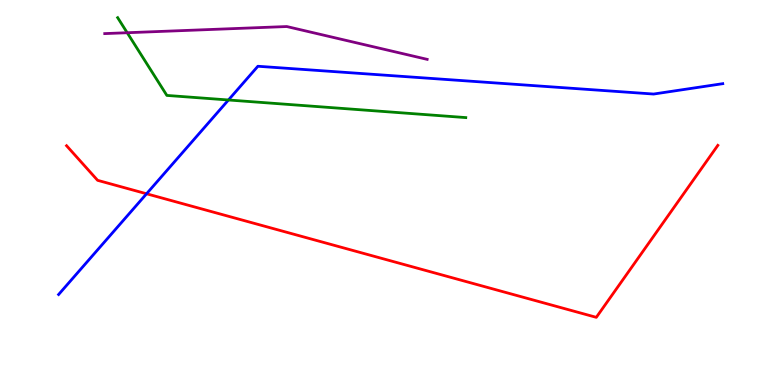[{'lines': ['blue', 'red'], 'intersections': [{'x': 1.89, 'y': 4.97}]}, {'lines': ['green', 'red'], 'intersections': []}, {'lines': ['purple', 'red'], 'intersections': []}, {'lines': ['blue', 'green'], 'intersections': [{'x': 2.95, 'y': 7.4}]}, {'lines': ['blue', 'purple'], 'intersections': []}, {'lines': ['green', 'purple'], 'intersections': [{'x': 1.64, 'y': 9.15}]}]